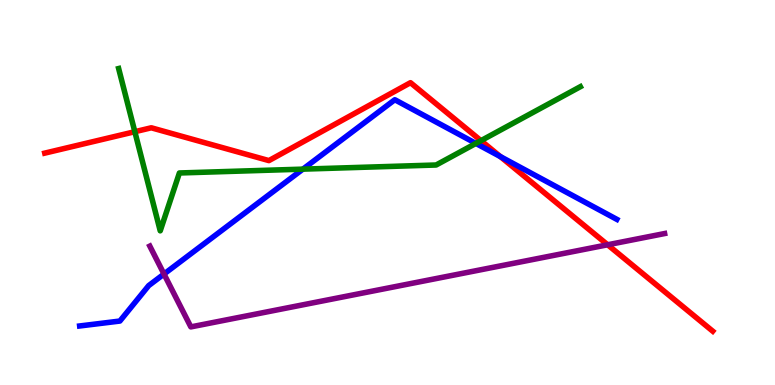[{'lines': ['blue', 'red'], 'intersections': [{'x': 6.46, 'y': 5.93}]}, {'lines': ['green', 'red'], 'intersections': [{'x': 1.74, 'y': 6.58}, {'x': 6.21, 'y': 6.35}]}, {'lines': ['purple', 'red'], 'intersections': [{'x': 7.84, 'y': 3.64}]}, {'lines': ['blue', 'green'], 'intersections': [{'x': 3.91, 'y': 5.61}, {'x': 6.14, 'y': 6.28}]}, {'lines': ['blue', 'purple'], 'intersections': [{'x': 2.12, 'y': 2.88}]}, {'lines': ['green', 'purple'], 'intersections': []}]